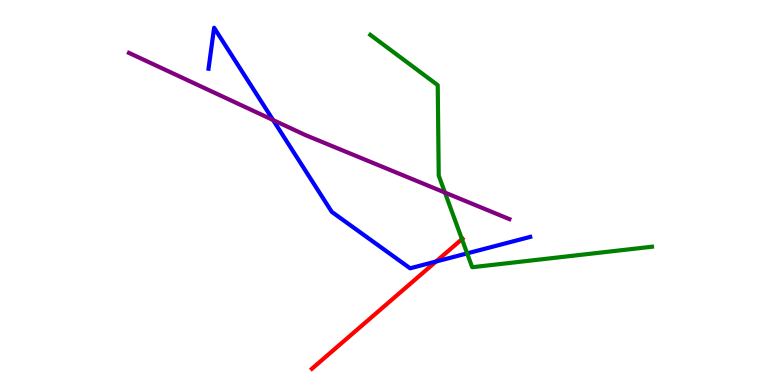[{'lines': ['blue', 'red'], 'intersections': [{'x': 5.63, 'y': 3.21}]}, {'lines': ['green', 'red'], 'intersections': [{'x': 5.96, 'y': 3.79}]}, {'lines': ['purple', 'red'], 'intersections': []}, {'lines': ['blue', 'green'], 'intersections': [{'x': 6.03, 'y': 3.42}]}, {'lines': ['blue', 'purple'], 'intersections': [{'x': 3.52, 'y': 6.88}]}, {'lines': ['green', 'purple'], 'intersections': [{'x': 5.74, 'y': 5.0}]}]